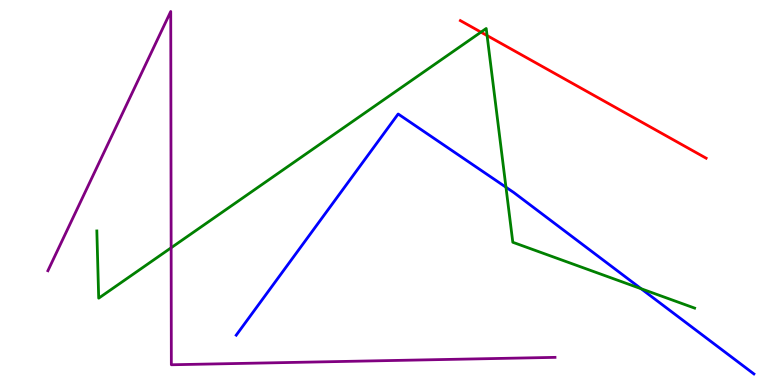[{'lines': ['blue', 'red'], 'intersections': []}, {'lines': ['green', 'red'], 'intersections': [{'x': 6.21, 'y': 9.17}, {'x': 6.28, 'y': 9.08}]}, {'lines': ['purple', 'red'], 'intersections': []}, {'lines': ['blue', 'green'], 'intersections': [{'x': 6.53, 'y': 5.14}, {'x': 8.27, 'y': 2.5}]}, {'lines': ['blue', 'purple'], 'intersections': []}, {'lines': ['green', 'purple'], 'intersections': [{'x': 2.21, 'y': 3.56}]}]